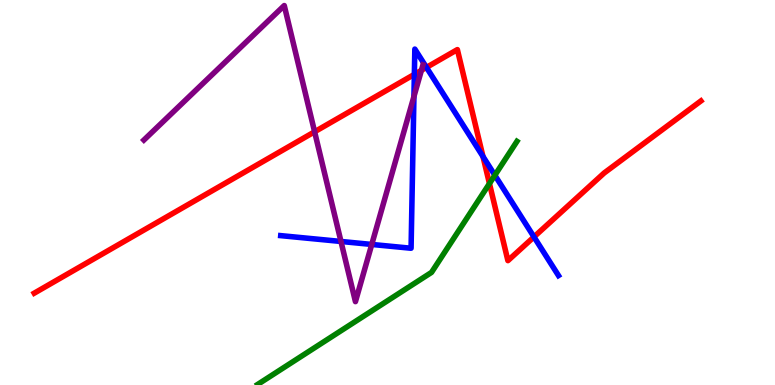[{'lines': ['blue', 'red'], 'intersections': [{'x': 5.35, 'y': 8.07}, {'x': 5.5, 'y': 8.25}, {'x': 6.23, 'y': 5.94}, {'x': 6.89, 'y': 3.85}]}, {'lines': ['green', 'red'], 'intersections': [{'x': 6.32, 'y': 5.23}]}, {'lines': ['purple', 'red'], 'intersections': [{'x': 4.06, 'y': 6.58}, {'x': 5.44, 'y': 8.17}]}, {'lines': ['blue', 'green'], 'intersections': [{'x': 6.39, 'y': 5.45}]}, {'lines': ['blue', 'purple'], 'intersections': [{'x': 4.4, 'y': 3.73}, {'x': 4.8, 'y': 3.65}, {'x': 5.34, 'y': 7.49}]}, {'lines': ['green', 'purple'], 'intersections': []}]